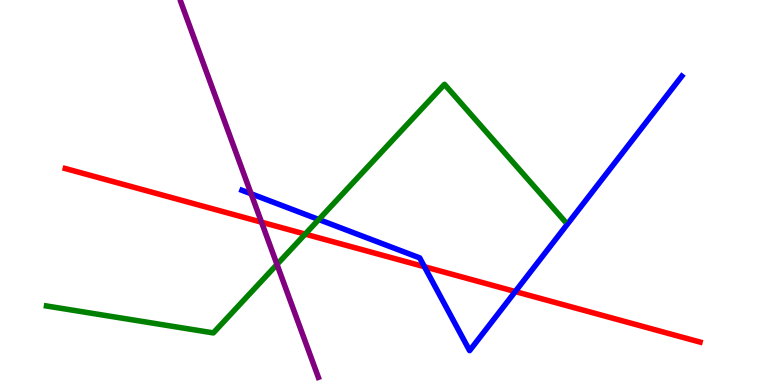[{'lines': ['blue', 'red'], 'intersections': [{'x': 5.48, 'y': 3.07}, {'x': 6.65, 'y': 2.43}]}, {'lines': ['green', 'red'], 'intersections': [{'x': 3.94, 'y': 3.92}]}, {'lines': ['purple', 'red'], 'intersections': [{'x': 3.37, 'y': 4.23}]}, {'lines': ['blue', 'green'], 'intersections': [{'x': 4.11, 'y': 4.3}]}, {'lines': ['blue', 'purple'], 'intersections': [{'x': 3.24, 'y': 4.97}]}, {'lines': ['green', 'purple'], 'intersections': [{'x': 3.57, 'y': 3.13}]}]